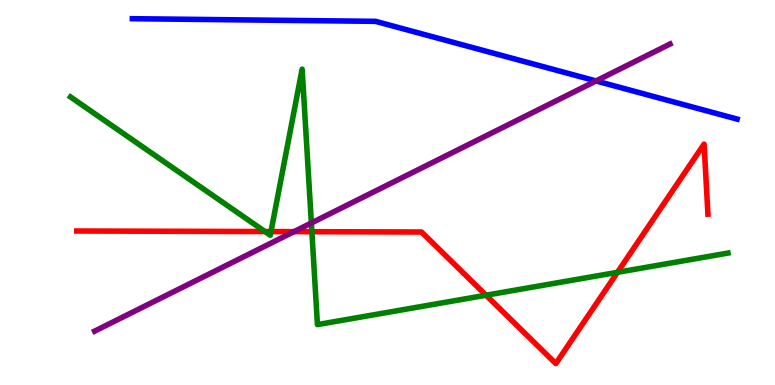[{'lines': ['blue', 'red'], 'intersections': []}, {'lines': ['green', 'red'], 'intersections': [{'x': 3.42, 'y': 3.99}, {'x': 3.5, 'y': 3.99}, {'x': 4.02, 'y': 3.98}, {'x': 6.27, 'y': 2.33}, {'x': 7.97, 'y': 2.93}]}, {'lines': ['purple', 'red'], 'intersections': [{'x': 3.79, 'y': 3.98}]}, {'lines': ['blue', 'green'], 'intersections': []}, {'lines': ['blue', 'purple'], 'intersections': [{'x': 7.69, 'y': 7.9}]}, {'lines': ['green', 'purple'], 'intersections': [{'x': 4.02, 'y': 4.21}]}]